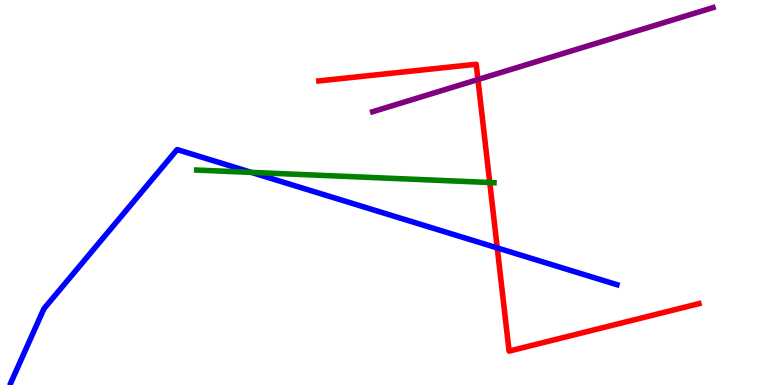[{'lines': ['blue', 'red'], 'intersections': [{'x': 6.42, 'y': 3.56}]}, {'lines': ['green', 'red'], 'intersections': [{'x': 6.32, 'y': 5.26}]}, {'lines': ['purple', 'red'], 'intersections': [{'x': 6.17, 'y': 7.93}]}, {'lines': ['blue', 'green'], 'intersections': [{'x': 3.24, 'y': 5.52}]}, {'lines': ['blue', 'purple'], 'intersections': []}, {'lines': ['green', 'purple'], 'intersections': []}]